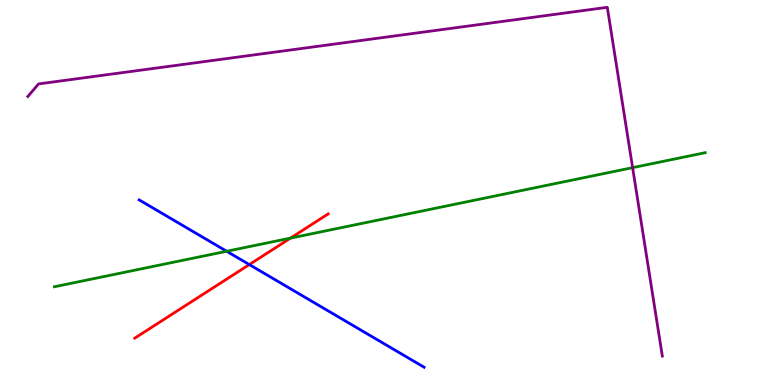[{'lines': ['blue', 'red'], 'intersections': [{'x': 3.22, 'y': 3.13}]}, {'lines': ['green', 'red'], 'intersections': [{'x': 3.75, 'y': 3.82}]}, {'lines': ['purple', 'red'], 'intersections': []}, {'lines': ['blue', 'green'], 'intersections': [{'x': 2.92, 'y': 3.47}]}, {'lines': ['blue', 'purple'], 'intersections': []}, {'lines': ['green', 'purple'], 'intersections': [{'x': 8.16, 'y': 5.65}]}]